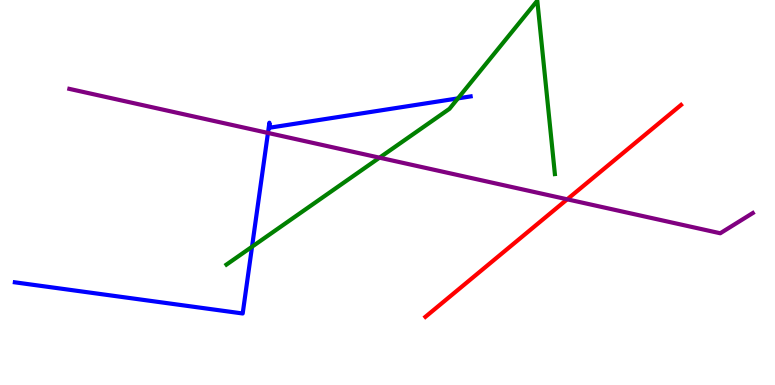[{'lines': ['blue', 'red'], 'intersections': []}, {'lines': ['green', 'red'], 'intersections': []}, {'lines': ['purple', 'red'], 'intersections': [{'x': 7.32, 'y': 4.82}]}, {'lines': ['blue', 'green'], 'intersections': [{'x': 3.25, 'y': 3.59}, {'x': 5.91, 'y': 7.44}]}, {'lines': ['blue', 'purple'], 'intersections': [{'x': 3.46, 'y': 6.55}]}, {'lines': ['green', 'purple'], 'intersections': [{'x': 4.9, 'y': 5.9}]}]